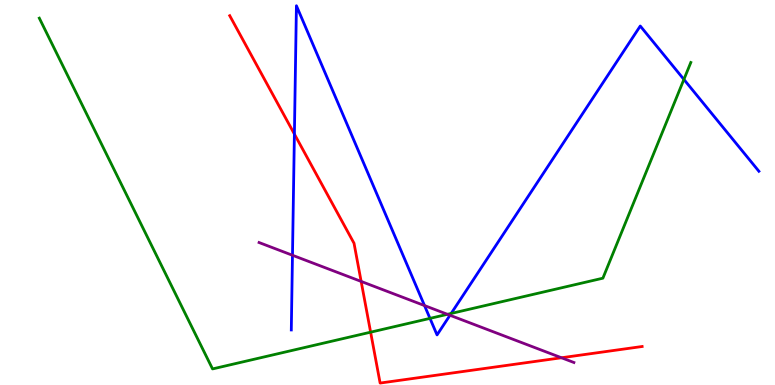[{'lines': ['blue', 'red'], 'intersections': [{'x': 3.8, 'y': 6.52}]}, {'lines': ['green', 'red'], 'intersections': [{'x': 4.78, 'y': 1.37}]}, {'lines': ['purple', 'red'], 'intersections': [{'x': 4.66, 'y': 2.69}, {'x': 7.24, 'y': 0.708}]}, {'lines': ['blue', 'green'], 'intersections': [{'x': 5.55, 'y': 1.73}, {'x': 5.82, 'y': 1.86}, {'x': 8.82, 'y': 7.94}]}, {'lines': ['blue', 'purple'], 'intersections': [{'x': 3.77, 'y': 3.37}, {'x': 5.48, 'y': 2.06}, {'x': 5.81, 'y': 1.81}]}, {'lines': ['green', 'purple'], 'intersections': [{'x': 5.77, 'y': 1.84}]}]